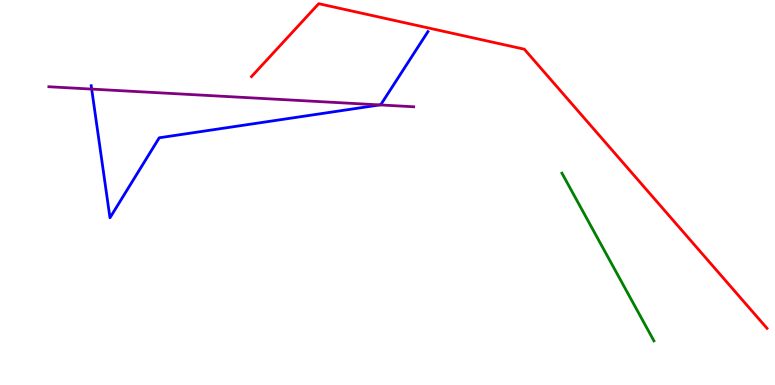[{'lines': ['blue', 'red'], 'intersections': []}, {'lines': ['green', 'red'], 'intersections': []}, {'lines': ['purple', 'red'], 'intersections': []}, {'lines': ['blue', 'green'], 'intersections': []}, {'lines': ['blue', 'purple'], 'intersections': [{'x': 1.18, 'y': 7.69}, {'x': 4.9, 'y': 7.28}]}, {'lines': ['green', 'purple'], 'intersections': []}]